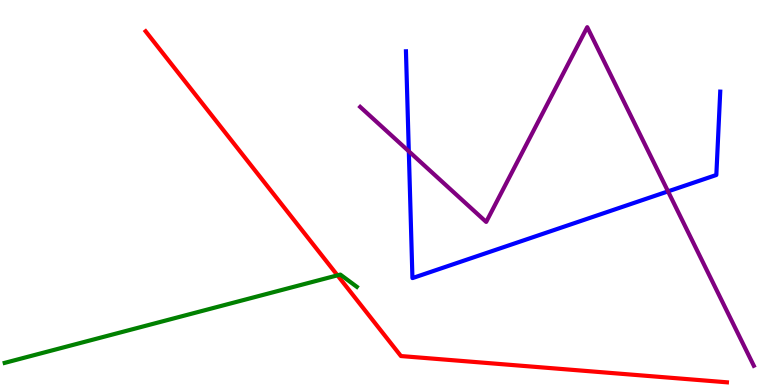[{'lines': ['blue', 'red'], 'intersections': []}, {'lines': ['green', 'red'], 'intersections': [{'x': 4.35, 'y': 2.85}]}, {'lines': ['purple', 'red'], 'intersections': []}, {'lines': ['blue', 'green'], 'intersections': []}, {'lines': ['blue', 'purple'], 'intersections': [{'x': 5.27, 'y': 6.07}, {'x': 8.62, 'y': 5.03}]}, {'lines': ['green', 'purple'], 'intersections': []}]